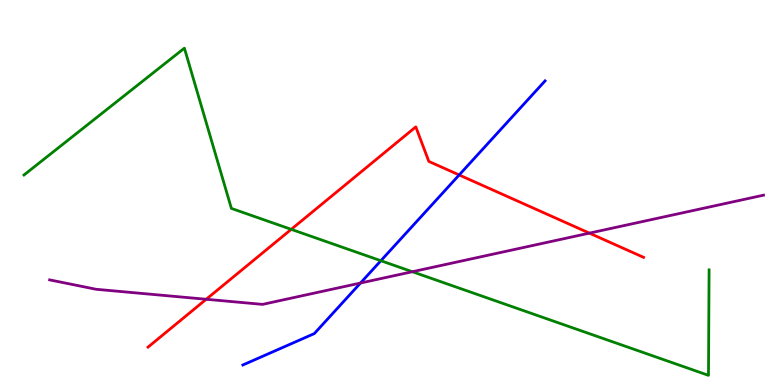[{'lines': ['blue', 'red'], 'intersections': [{'x': 5.92, 'y': 5.46}]}, {'lines': ['green', 'red'], 'intersections': [{'x': 3.76, 'y': 4.04}]}, {'lines': ['purple', 'red'], 'intersections': [{'x': 2.66, 'y': 2.23}, {'x': 7.61, 'y': 3.94}]}, {'lines': ['blue', 'green'], 'intersections': [{'x': 4.91, 'y': 3.23}]}, {'lines': ['blue', 'purple'], 'intersections': [{'x': 4.65, 'y': 2.65}]}, {'lines': ['green', 'purple'], 'intersections': [{'x': 5.32, 'y': 2.94}]}]